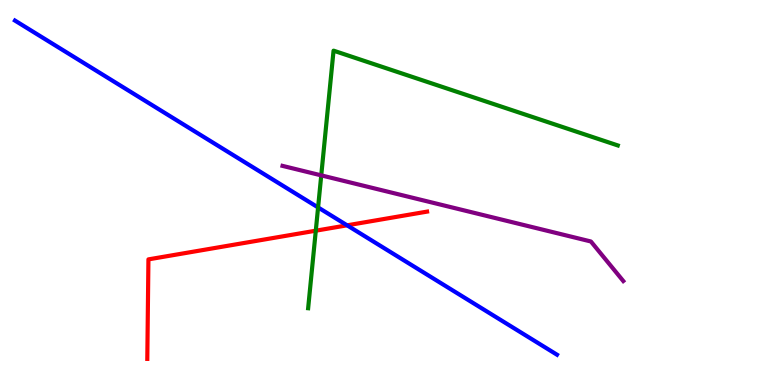[{'lines': ['blue', 'red'], 'intersections': [{'x': 4.48, 'y': 4.15}]}, {'lines': ['green', 'red'], 'intersections': [{'x': 4.07, 'y': 4.01}]}, {'lines': ['purple', 'red'], 'intersections': []}, {'lines': ['blue', 'green'], 'intersections': [{'x': 4.1, 'y': 4.61}]}, {'lines': ['blue', 'purple'], 'intersections': []}, {'lines': ['green', 'purple'], 'intersections': [{'x': 4.15, 'y': 5.44}]}]